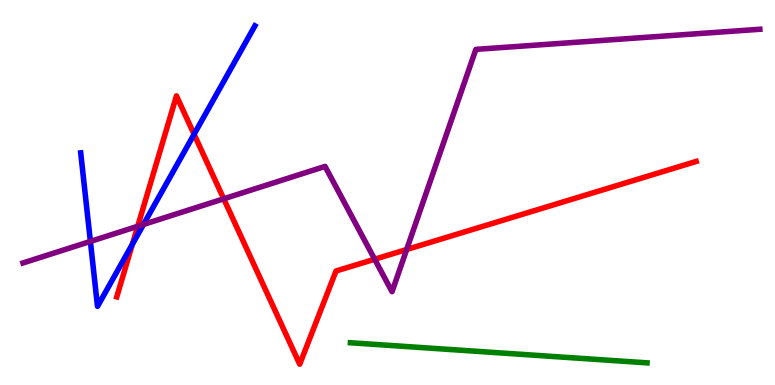[{'lines': ['blue', 'red'], 'intersections': [{'x': 1.71, 'y': 3.66}, {'x': 2.5, 'y': 6.51}]}, {'lines': ['green', 'red'], 'intersections': []}, {'lines': ['purple', 'red'], 'intersections': [{'x': 1.78, 'y': 4.12}, {'x': 2.89, 'y': 4.84}, {'x': 4.83, 'y': 3.27}, {'x': 5.25, 'y': 3.52}]}, {'lines': ['blue', 'green'], 'intersections': []}, {'lines': ['blue', 'purple'], 'intersections': [{'x': 1.17, 'y': 3.73}, {'x': 1.85, 'y': 4.17}]}, {'lines': ['green', 'purple'], 'intersections': []}]